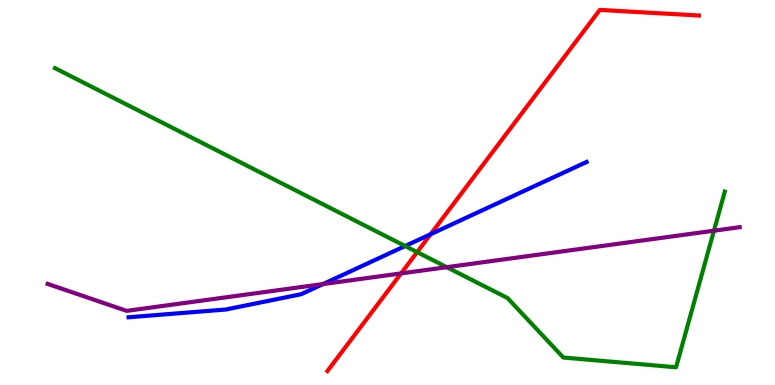[{'lines': ['blue', 'red'], 'intersections': [{'x': 5.56, 'y': 3.92}]}, {'lines': ['green', 'red'], 'intersections': [{'x': 5.38, 'y': 3.45}]}, {'lines': ['purple', 'red'], 'intersections': [{'x': 5.18, 'y': 2.9}]}, {'lines': ['blue', 'green'], 'intersections': [{'x': 5.23, 'y': 3.61}]}, {'lines': ['blue', 'purple'], 'intersections': [{'x': 4.17, 'y': 2.62}]}, {'lines': ['green', 'purple'], 'intersections': [{'x': 5.76, 'y': 3.06}, {'x': 9.21, 'y': 4.01}]}]